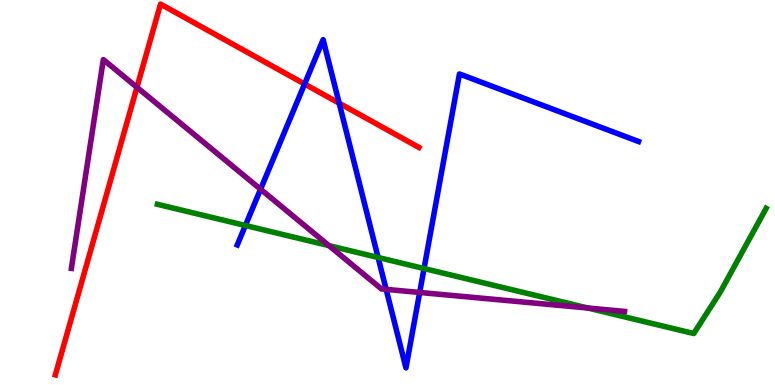[{'lines': ['blue', 'red'], 'intersections': [{'x': 3.93, 'y': 7.82}, {'x': 4.38, 'y': 7.32}]}, {'lines': ['green', 'red'], 'intersections': []}, {'lines': ['purple', 'red'], 'intersections': [{'x': 1.77, 'y': 7.73}]}, {'lines': ['blue', 'green'], 'intersections': [{'x': 3.17, 'y': 4.14}, {'x': 4.88, 'y': 3.31}, {'x': 5.47, 'y': 3.03}]}, {'lines': ['blue', 'purple'], 'intersections': [{'x': 3.36, 'y': 5.08}, {'x': 4.98, 'y': 2.48}, {'x': 5.42, 'y': 2.4}]}, {'lines': ['green', 'purple'], 'intersections': [{'x': 4.24, 'y': 3.62}, {'x': 7.59, 'y': 2.0}]}]